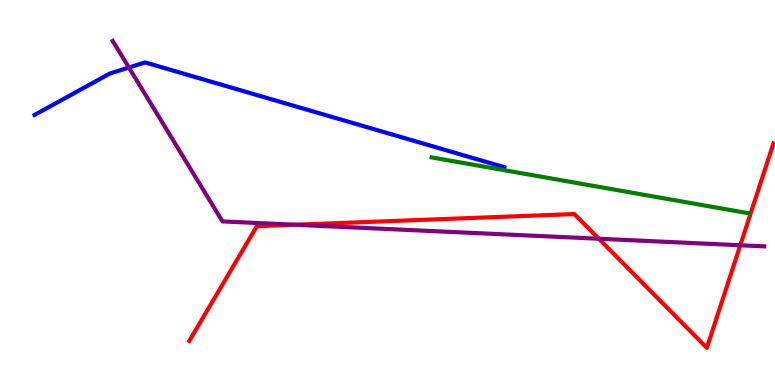[{'lines': ['blue', 'red'], 'intersections': []}, {'lines': ['green', 'red'], 'intersections': []}, {'lines': ['purple', 'red'], 'intersections': [{'x': 3.81, 'y': 4.16}, {'x': 7.73, 'y': 3.8}, {'x': 9.55, 'y': 3.63}]}, {'lines': ['blue', 'green'], 'intersections': []}, {'lines': ['blue', 'purple'], 'intersections': [{'x': 1.66, 'y': 8.25}]}, {'lines': ['green', 'purple'], 'intersections': []}]